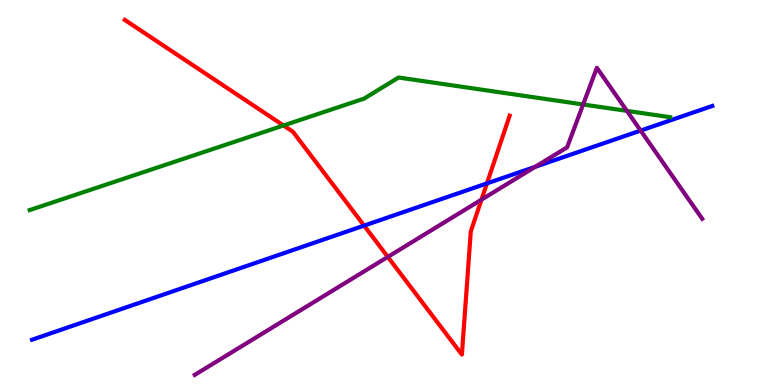[{'lines': ['blue', 'red'], 'intersections': [{'x': 4.7, 'y': 4.14}, {'x': 6.28, 'y': 5.24}]}, {'lines': ['green', 'red'], 'intersections': [{'x': 3.66, 'y': 6.74}]}, {'lines': ['purple', 'red'], 'intersections': [{'x': 5.0, 'y': 3.33}, {'x': 6.21, 'y': 4.81}]}, {'lines': ['blue', 'green'], 'intersections': []}, {'lines': ['blue', 'purple'], 'intersections': [{'x': 6.91, 'y': 5.67}, {'x': 8.27, 'y': 6.61}]}, {'lines': ['green', 'purple'], 'intersections': [{'x': 7.52, 'y': 7.29}, {'x': 8.09, 'y': 7.12}]}]